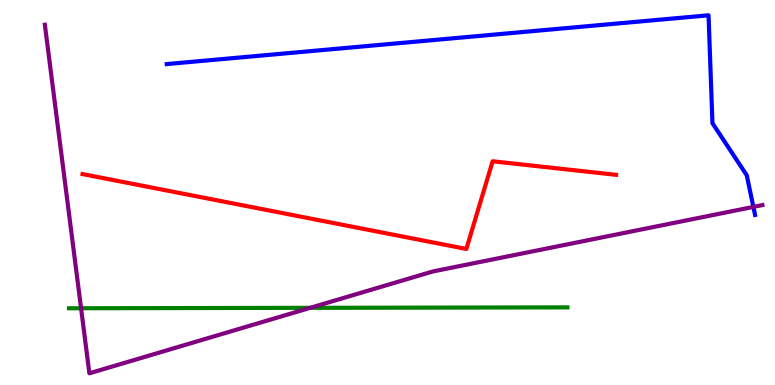[{'lines': ['blue', 'red'], 'intersections': []}, {'lines': ['green', 'red'], 'intersections': []}, {'lines': ['purple', 'red'], 'intersections': []}, {'lines': ['blue', 'green'], 'intersections': []}, {'lines': ['blue', 'purple'], 'intersections': [{'x': 9.72, 'y': 4.63}]}, {'lines': ['green', 'purple'], 'intersections': [{'x': 1.05, 'y': 1.99}, {'x': 4.0, 'y': 2.0}]}]